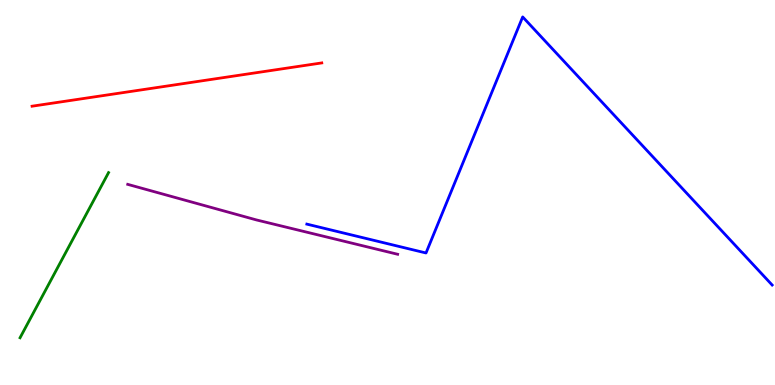[{'lines': ['blue', 'red'], 'intersections': []}, {'lines': ['green', 'red'], 'intersections': []}, {'lines': ['purple', 'red'], 'intersections': []}, {'lines': ['blue', 'green'], 'intersections': []}, {'lines': ['blue', 'purple'], 'intersections': []}, {'lines': ['green', 'purple'], 'intersections': []}]